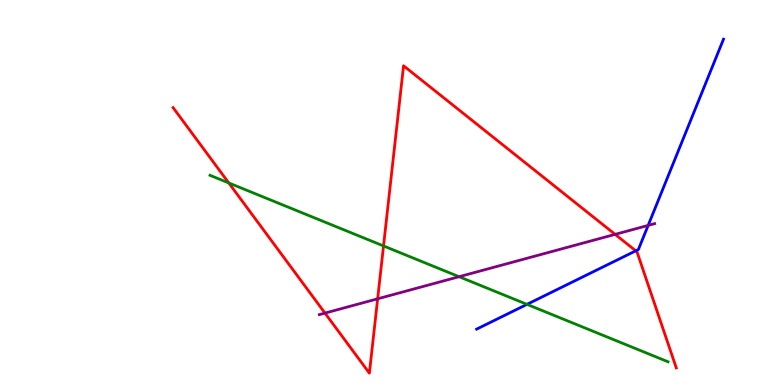[{'lines': ['blue', 'red'], 'intersections': [{'x': 8.2, 'y': 3.49}]}, {'lines': ['green', 'red'], 'intersections': [{'x': 2.95, 'y': 5.25}, {'x': 4.95, 'y': 3.61}]}, {'lines': ['purple', 'red'], 'intersections': [{'x': 4.19, 'y': 1.87}, {'x': 4.87, 'y': 2.24}, {'x': 7.94, 'y': 3.91}]}, {'lines': ['blue', 'green'], 'intersections': [{'x': 6.8, 'y': 2.09}]}, {'lines': ['blue', 'purple'], 'intersections': [{'x': 8.36, 'y': 4.15}]}, {'lines': ['green', 'purple'], 'intersections': [{'x': 5.92, 'y': 2.81}]}]